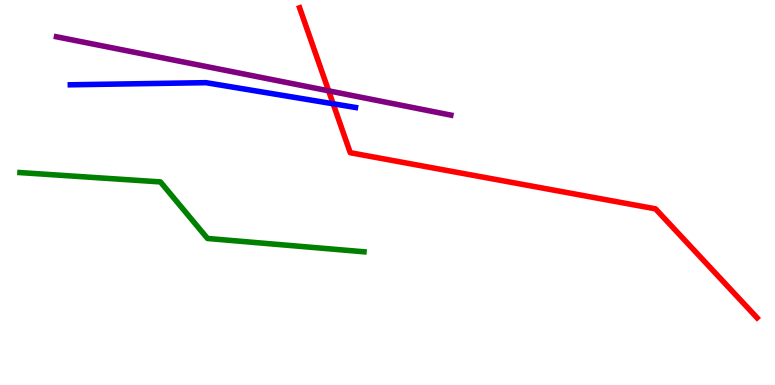[{'lines': ['blue', 'red'], 'intersections': [{'x': 4.3, 'y': 7.3}]}, {'lines': ['green', 'red'], 'intersections': []}, {'lines': ['purple', 'red'], 'intersections': [{'x': 4.24, 'y': 7.64}]}, {'lines': ['blue', 'green'], 'intersections': []}, {'lines': ['blue', 'purple'], 'intersections': []}, {'lines': ['green', 'purple'], 'intersections': []}]